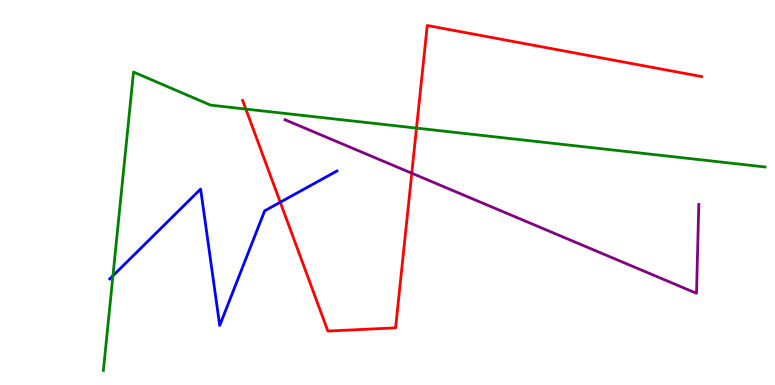[{'lines': ['blue', 'red'], 'intersections': [{'x': 3.62, 'y': 4.75}]}, {'lines': ['green', 'red'], 'intersections': [{'x': 3.17, 'y': 7.17}, {'x': 5.37, 'y': 6.67}]}, {'lines': ['purple', 'red'], 'intersections': [{'x': 5.31, 'y': 5.5}]}, {'lines': ['blue', 'green'], 'intersections': [{'x': 1.46, 'y': 2.84}]}, {'lines': ['blue', 'purple'], 'intersections': []}, {'lines': ['green', 'purple'], 'intersections': []}]